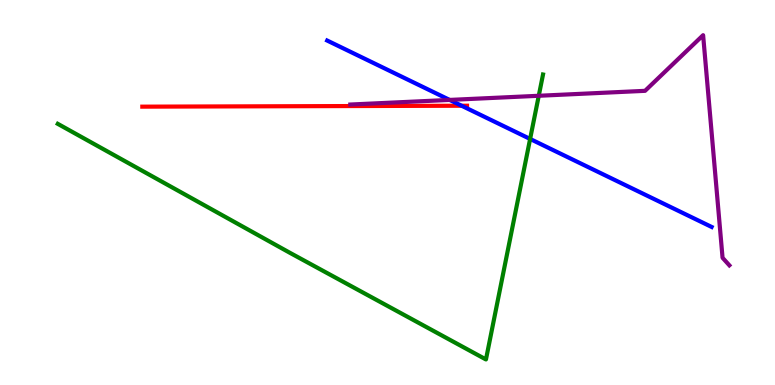[{'lines': ['blue', 'red'], 'intersections': [{'x': 5.96, 'y': 7.25}]}, {'lines': ['green', 'red'], 'intersections': []}, {'lines': ['purple', 'red'], 'intersections': []}, {'lines': ['blue', 'green'], 'intersections': [{'x': 6.84, 'y': 6.39}]}, {'lines': ['blue', 'purple'], 'intersections': [{'x': 5.8, 'y': 7.4}]}, {'lines': ['green', 'purple'], 'intersections': [{'x': 6.95, 'y': 7.51}]}]